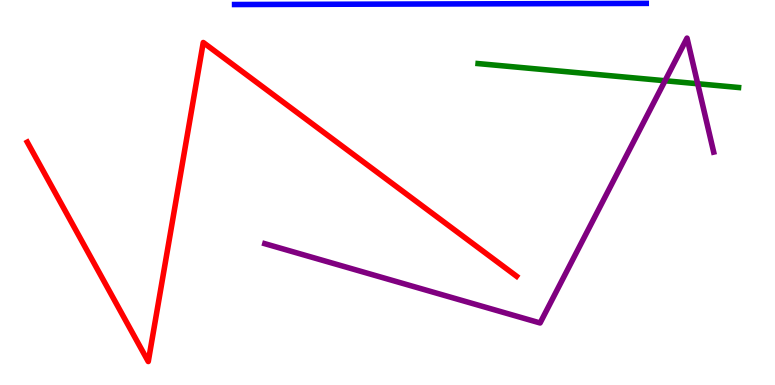[{'lines': ['blue', 'red'], 'intersections': []}, {'lines': ['green', 'red'], 'intersections': []}, {'lines': ['purple', 'red'], 'intersections': []}, {'lines': ['blue', 'green'], 'intersections': []}, {'lines': ['blue', 'purple'], 'intersections': []}, {'lines': ['green', 'purple'], 'intersections': [{'x': 8.58, 'y': 7.9}, {'x': 9.0, 'y': 7.82}]}]